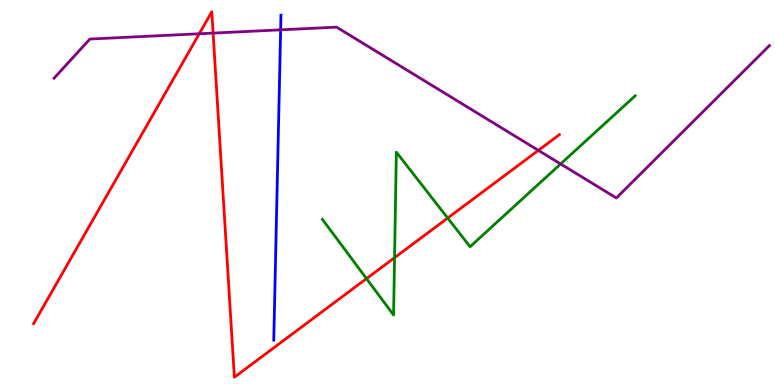[{'lines': ['blue', 'red'], 'intersections': []}, {'lines': ['green', 'red'], 'intersections': [{'x': 4.73, 'y': 2.76}, {'x': 5.09, 'y': 3.31}, {'x': 5.78, 'y': 4.34}]}, {'lines': ['purple', 'red'], 'intersections': [{'x': 2.57, 'y': 9.12}, {'x': 2.75, 'y': 9.14}, {'x': 6.95, 'y': 6.09}]}, {'lines': ['blue', 'green'], 'intersections': []}, {'lines': ['blue', 'purple'], 'intersections': [{'x': 3.62, 'y': 9.22}]}, {'lines': ['green', 'purple'], 'intersections': [{'x': 7.23, 'y': 5.74}]}]